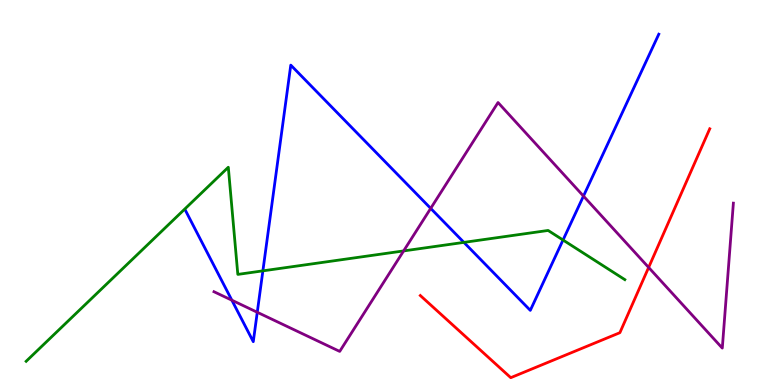[{'lines': ['blue', 'red'], 'intersections': []}, {'lines': ['green', 'red'], 'intersections': []}, {'lines': ['purple', 'red'], 'intersections': [{'x': 8.37, 'y': 3.05}]}, {'lines': ['blue', 'green'], 'intersections': [{'x': 3.39, 'y': 2.96}, {'x': 5.99, 'y': 3.7}, {'x': 7.26, 'y': 3.77}]}, {'lines': ['blue', 'purple'], 'intersections': [{'x': 2.99, 'y': 2.2}, {'x': 3.32, 'y': 1.89}, {'x': 5.56, 'y': 4.59}, {'x': 7.53, 'y': 4.91}]}, {'lines': ['green', 'purple'], 'intersections': [{'x': 5.21, 'y': 3.48}]}]